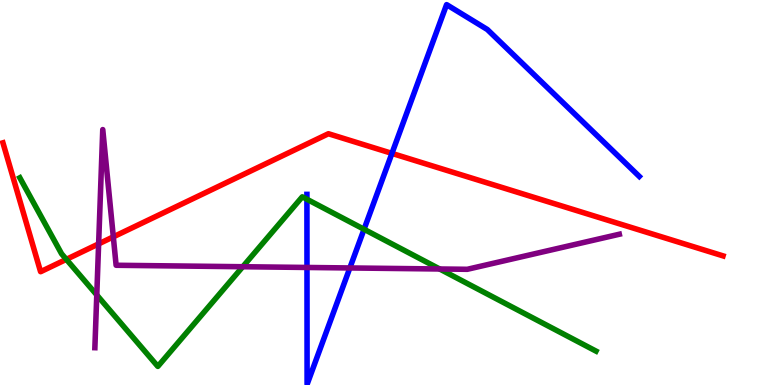[{'lines': ['blue', 'red'], 'intersections': [{'x': 5.06, 'y': 6.02}]}, {'lines': ['green', 'red'], 'intersections': [{'x': 0.856, 'y': 3.26}]}, {'lines': ['purple', 'red'], 'intersections': [{'x': 1.27, 'y': 3.67}, {'x': 1.46, 'y': 3.85}]}, {'lines': ['blue', 'green'], 'intersections': [{'x': 3.96, 'y': 4.82}, {'x': 4.7, 'y': 4.04}]}, {'lines': ['blue', 'purple'], 'intersections': [{'x': 3.96, 'y': 3.05}, {'x': 4.51, 'y': 3.04}]}, {'lines': ['green', 'purple'], 'intersections': [{'x': 1.25, 'y': 2.34}, {'x': 3.13, 'y': 3.07}, {'x': 5.67, 'y': 3.01}]}]